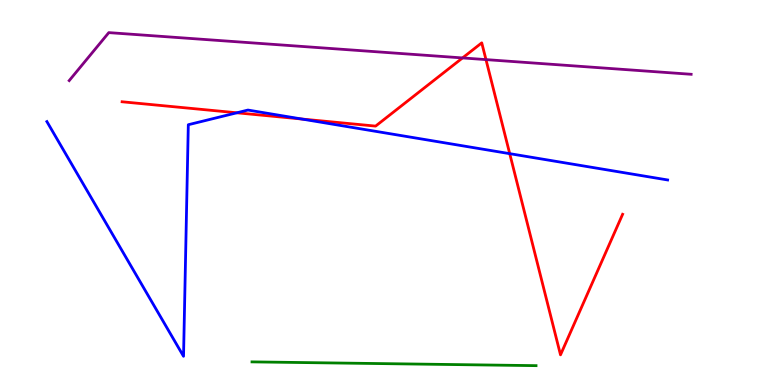[{'lines': ['blue', 'red'], 'intersections': [{'x': 3.06, 'y': 7.07}, {'x': 3.89, 'y': 6.91}, {'x': 6.58, 'y': 6.01}]}, {'lines': ['green', 'red'], 'intersections': []}, {'lines': ['purple', 'red'], 'intersections': [{'x': 5.97, 'y': 8.5}, {'x': 6.27, 'y': 8.45}]}, {'lines': ['blue', 'green'], 'intersections': []}, {'lines': ['blue', 'purple'], 'intersections': []}, {'lines': ['green', 'purple'], 'intersections': []}]